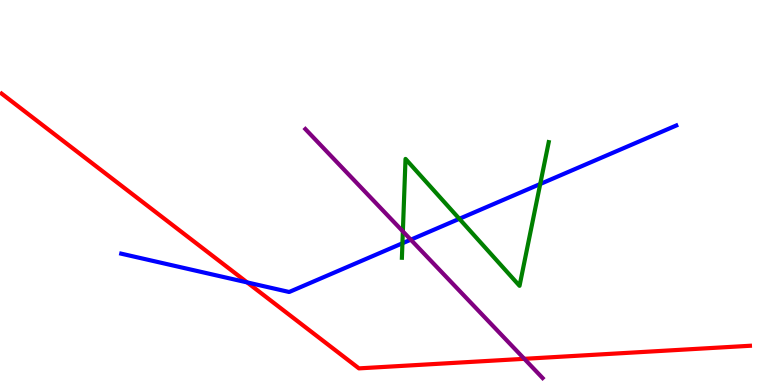[{'lines': ['blue', 'red'], 'intersections': [{'x': 3.19, 'y': 2.66}]}, {'lines': ['green', 'red'], 'intersections': []}, {'lines': ['purple', 'red'], 'intersections': [{'x': 6.77, 'y': 0.68}]}, {'lines': ['blue', 'green'], 'intersections': [{'x': 5.19, 'y': 3.68}, {'x': 5.93, 'y': 4.32}, {'x': 6.97, 'y': 5.22}]}, {'lines': ['blue', 'purple'], 'intersections': [{'x': 5.3, 'y': 3.77}]}, {'lines': ['green', 'purple'], 'intersections': [{'x': 5.2, 'y': 3.99}]}]